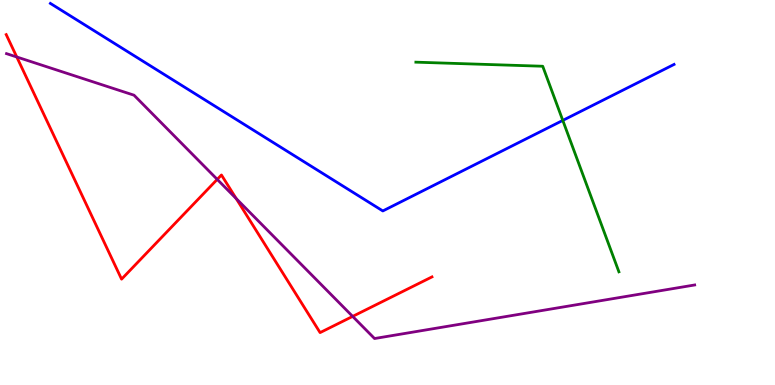[{'lines': ['blue', 'red'], 'intersections': []}, {'lines': ['green', 'red'], 'intersections': []}, {'lines': ['purple', 'red'], 'intersections': [{'x': 0.216, 'y': 8.52}, {'x': 2.8, 'y': 5.34}, {'x': 3.05, 'y': 4.84}, {'x': 4.55, 'y': 1.78}]}, {'lines': ['blue', 'green'], 'intersections': [{'x': 7.26, 'y': 6.87}]}, {'lines': ['blue', 'purple'], 'intersections': []}, {'lines': ['green', 'purple'], 'intersections': []}]